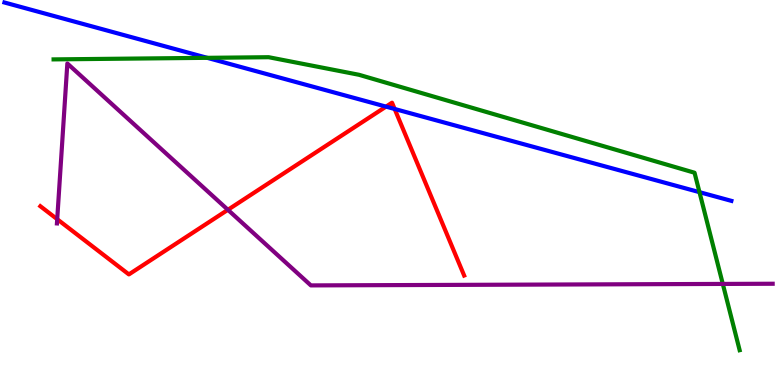[{'lines': ['blue', 'red'], 'intersections': [{'x': 4.98, 'y': 7.23}, {'x': 5.09, 'y': 7.17}]}, {'lines': ['green', 'red'], 'intersections': []}, {'lines': ['purple', 'red'], 'intersections': [{'x': 0.738, 'y': 4.31}, {'x': 2.94, 'y': 4.55}]}, {'lines': ['blue', 'green'], 'intersections': [{'x': 2.67, 'y': 8.5}, {'x': 9.03, 'y': 5.01}]}, {'lines': ['blue', 'purple'], 'intersections': []}, {'lines': ['green', 'purple'], 'intersections': [{'x': 9.33, 'y': 2.63}]}]